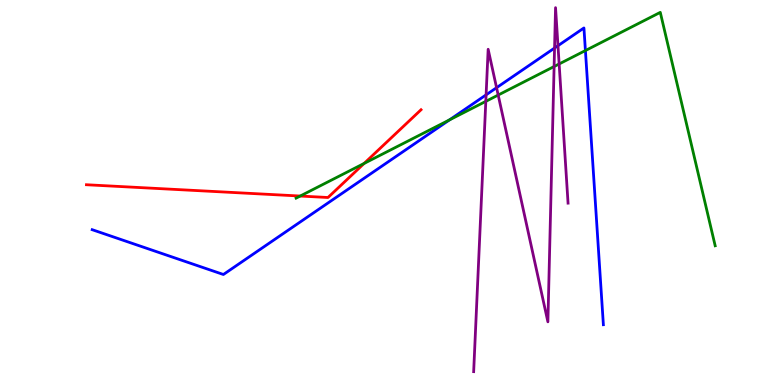[{'lines': ['blue', 'red'], 'intersections': []}, {'lines': ['green', 'red'], 'intersections': [{'x': 3.87, 'y': 4.91}, {'x': 4.7, 'y': 5.76}]}, {'lines': ['purple', 'red'], 'intersections': []}, {'lines': ['blue', 'green'], 'intersections': [{'x': 5.8, 'y': 6.89}, {'x': 7.55, 'y': 8.69}]}, {'lines': ['blue', 'purple'], 'intersections': [{'x': 6.27, 'y': 7.54}, {'x': 6.41, 'y': 7.72}, {'x': 7.16, 'y': 8.75}, {'x': 7.2, 'y': 8.81}]}, {'lines': ['green', 'purple'], 'intersections': [{'x': 6.27, 'y': 7.37}, {'x': 6.43, 'y': 7.53}, {'x': 7.15, 'y': 8.27}, {'x': 7.21, 'y': 8.34}]}]